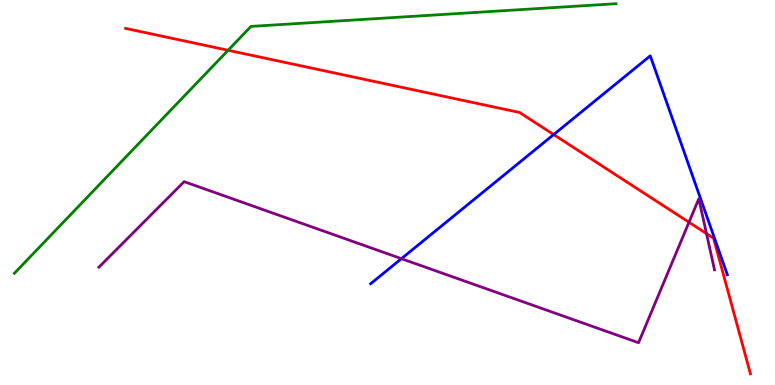[{'lines': ['blue', 'red'], 'intersections': [{'x': 7.14, 'y': 6.5}]}, {'lines': ['green', 'red'], 'intersections': [{'x': 2.94, 'y': 8.69}]}, {'lines': ['purple', 'red'], 'intersections': [{'x': 8.89, 'y': 4.23}, {'x': 9.12, 'y': 3.93}]}, {'lines': ['blue', 'green'], 'intersections': []}, {'lines': ['blue', 'purple'], 'intersections': [{'x': 5.18, 'y': 3.28}]}, {'lines': ['green', 'purple'], 'intersections': []}]